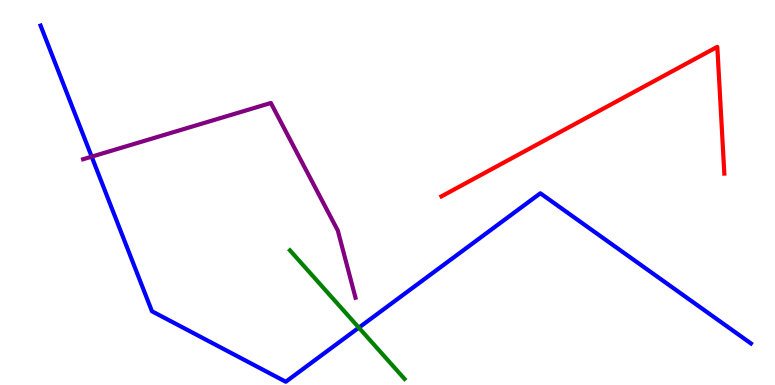[{'lines': ['blue', 'red'], 'intersections': []}, {'lines': ['green', 'red'], 'intersections': []}, {'lines': ['purple', 'red'], 'intersections': []}, {'lines': ['blue', 'green'], 'intersections': [{'x': 4.63, 'y': 1.49}]}, {'lines': ['blue', 'purple'], 'intersections': [{'x': 1.18, 'y': 5.93}]}, {'lines': ['green', 'purple'], 'intersections': []}]